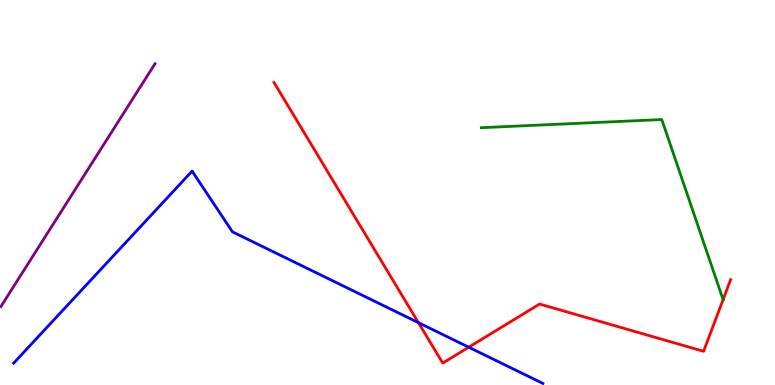[{'lines': ['blue', 'red'], 'intersections': [{'x': 5.4, 'y': 1.62}, {'x': 6.05, 'y': 0.981}]}, {'lines': ['green', 'red'], 'intersections': [{'x': 9.33, 'y': 2.22}]}, {'lines': ['purple', 'red'], 'intersections': []}, {'lines': ['blue', 'green'], 'intersections': []}, {'lines': ['blue', 'purple'], 'intersections': []}, {'lines': ['green', 'purple'], 'intersections': []}]